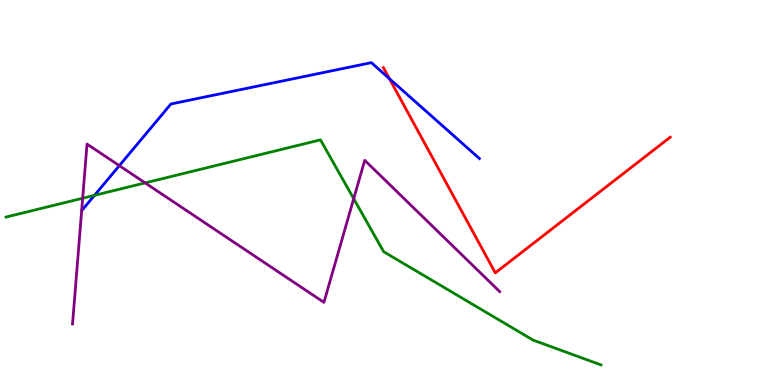[{'lines': ['blue', 'red'], 'intersections': [{'x': 5.02, 'y': 7.96}]}, {'lines': ['green', 'red'], 'intersections': []}, {'lines': ['purple', 'red'], 'intersections': []}, {'lines': ['blue', 'green'], 'intersections': [{'x': 1.22, 'y': 4.93}]}, {'lines': ['blue', 'purple'], 'intersections': [{'x': 1.54, 'y': 5.7}]}, {'lines': ['green', 'purple'], 'intersections': [{'x': 1.07, 'y': 4.85}, {'x': 1.87, 'y': 5.25}, {'x': 4.56, 'y': 4.84}]}]